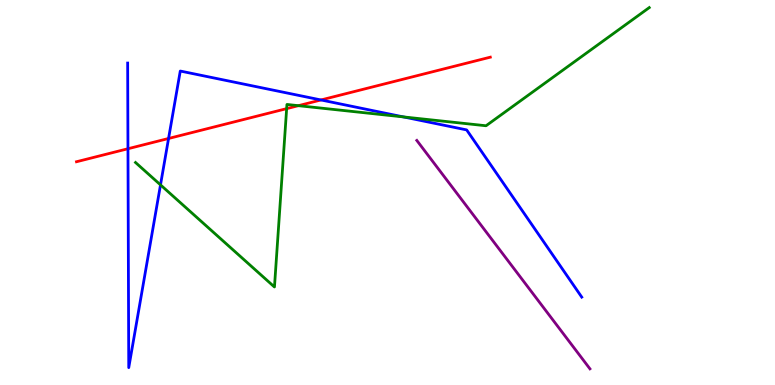[{'lines': ['blue', 'red'], 'intersections': [{'x': 1.65, 'y': 6.14}, {'x': 2.17, 'y': 6.4}, {'x': 4.14, 'y': 7.4}]}, {'lines': ['green', 'red'], 'intersections': [{'x': 3.7, 'y': 7.18}, {'x': 3.85, 'y': 7.26}]}, {'lines': ['purple', 'red'], 'intersections': []}, {'lines': ['blue', 'green'], 'intersections': [{'x': 2.07, 'y': 5.2}, {'x': 5.21, 'y': 6.96}]}, {'lines': ['blue', 'purple'], 'intersections': []}, {'lines': ['green', 'purple'], 'intersections': []}]